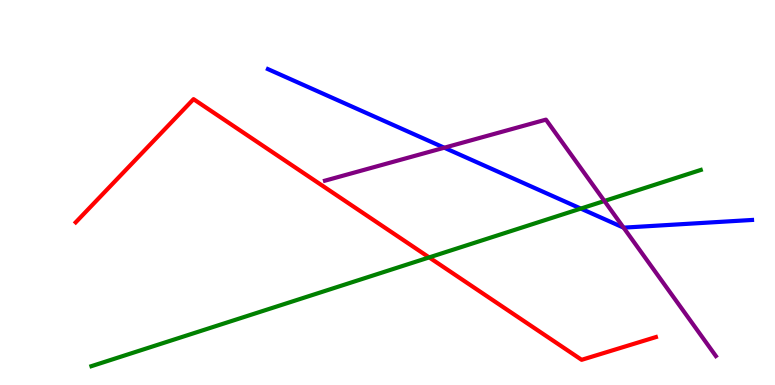[{'lines': ['blue', 'red'], 'intersections': []}, {'lines': ['green', 'red'], 'intersections': [{'x': 5.54, 'y': 3.31}]}, {'lines': ['purple', 'red'], 'intersections': []}, {'lines': ['blue', 'green'], 'intersections': [{'x': 7.49, 'y': 4.58}]}, {'lines': ['blue', 'purple'], 'intersections': [{'x': 5.73, 'y': 6.16}, {'x': 8.05, 'y': 4.09}]}, {'lines': ['green', 'purple'], 'intersections': [{'x': 7.8, 'y': 4.78}]}]